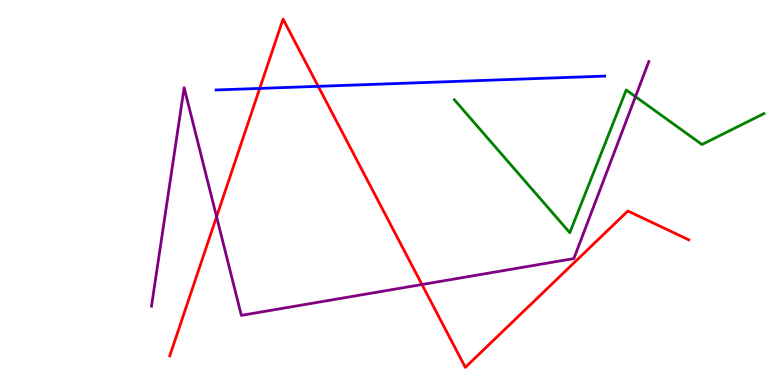[{'lines': ['blue', 'red'], 'intersections': [{'x': 3.35, 'y': 7.7}, {'x': 4.11, 'y': 7.76}]}, {'lines': ['green', 'red'], 'intersections': []}, {'lines': ['purple', 'red'], 'intersections': [{'x': 2.79, 'y': 4.37}, {'x': 5.44, 'y': 2.61}]}, {'lines': ['blue', 'green'], 'intersections': []}, {'lines': ['blue', 'purple'], 'intersections': []}, {'lines': ['green', 'purple'], 'intersections': [{'x': 8.2, 'y': 7.49}]}]